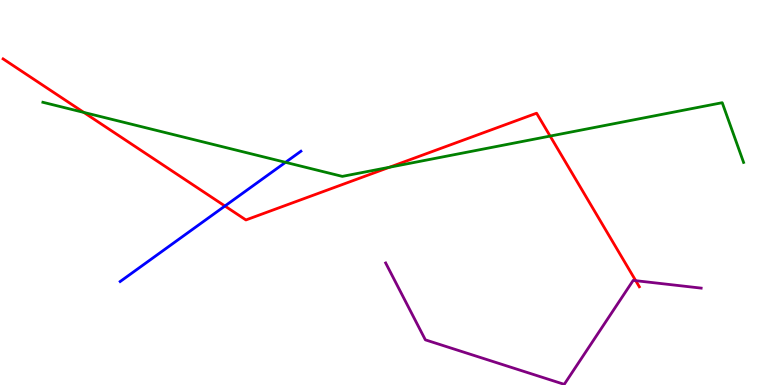[{'lines': ['blue', 'red'], 'intersections': [{'x': 2.9, 'y': 4.65}]}, {'lines': ['green', 'red'], 'intersections': [{'x': 1.08, 'y': 7.08}, {'x': 5.02, 'y': 5.66}, {'x': 7.1, 'y': 6.47}]}, {'lines': ['purple', 'red'], 'intersections': [{'x': 8.2, 'y': 2.71}]}, {'lines': ['blue', 'green'], 'intersections': [{'x': 3.68, 'y': 5.78}]}, {'lines': ['blue', 'purple'], 'intersections': []}, {'lines': ['green', 'purple'], 'intersections': []}]